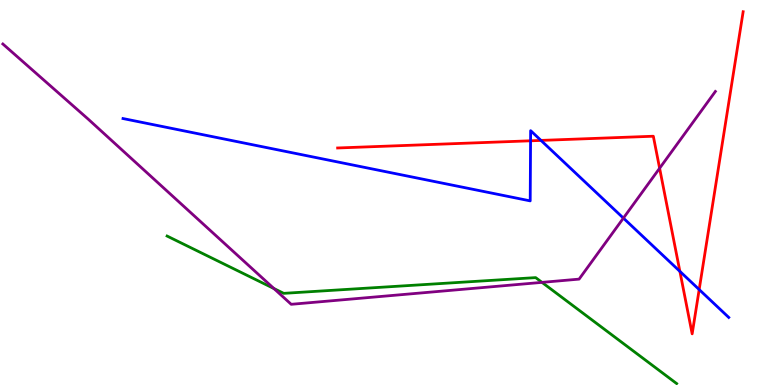[{'lines': ['blue', 'red'], 'intersections': [{'x': 6.85, 'y': 6.34}, {'x': 6.98, 'y': 6.35}, {'x': 8.77, 'y': 2.95}, {'x': 9.02, 'y': 2.48}]}, {'lines': ['green', 'red'], 'intersections': []}, {'lines': ['purple', 'red'], 'intersections': [{'x': 8.51, 'y': 5.63}]}, {'lines': ['blue', 'green'], 'intersections': []}, {'lines': ['blue', 'purple'], 'intersections': [{'x': 8.04, 'y': 4.33}]}, {'lines': ['green', 'purple'], 'intersections': [{'x': 3.53, 'y': 2.51}, {'x': 6.99, 'y': 2.67}]}]